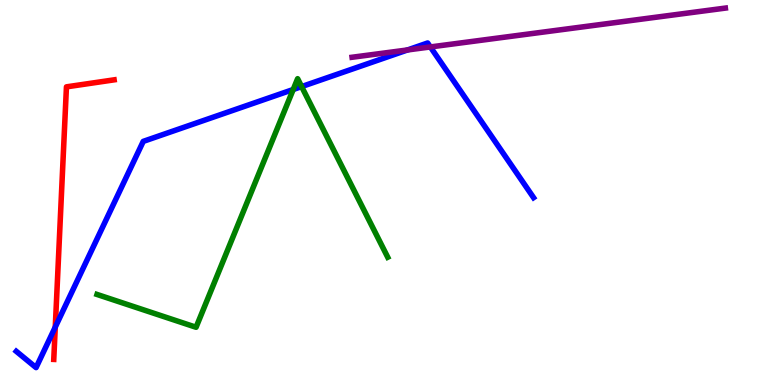[{'lines': ['blue', 'red'], 'intersections': [{'x': 0.713, 'y': 1.5}]}, {'lines': ['green', 'red'], 'intersections': []}, {'lines': ['purple', 'red'], 'intersections': []}, {'lines': ['blue', 'green'], 'intersections': [{'x': 3.78, 'y': 7.68}, {'x': 3.89, 'y': 7.75}]}, {'lines': ['blue', 'purple'], 'intersections': [{'x': 5.26, 'y': 8.7}, {'x': 5.55, 'y': 8.78}]}, {'lines': ['green', 'purple'], 'intersections': []}]